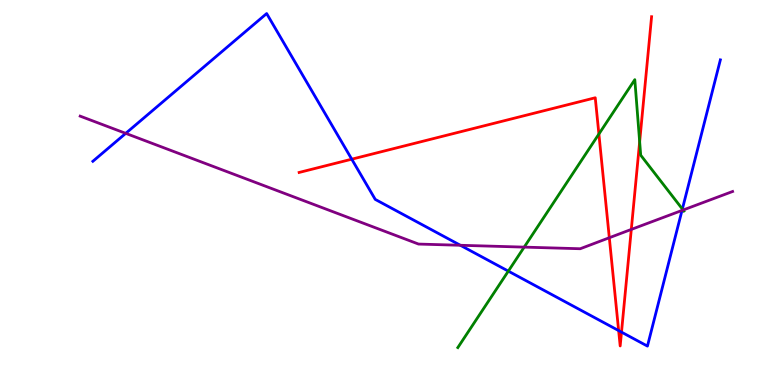[{'lines': ['blue', 'red'], 'intersections': [{'x': 4.54, 'y': 5.87}, {'x': 7.98, 'y': 1.41}, {'x': 8.02, 'y': 1.37}]}, {'lines': ['green', 'red'], 'intersections': [{'x': 7.73, 'y': 6.52}, {'x': 8.25, 'y': 6.32}]}, {'lines': ['purple', 'red'], 'intersections': [{'x': 7.86, 'y': 3.83}, {'x': 8.15, 'y': 4.04}]}, {'lines': ['blue', 'green'], 'intersections': [{'x': 6.56, 'y': 2.96}, {'x': 8.8, 'y': 4.57}]}, {'lines': ['blue', 'purple'], 'intersections': [{'x': 1.62, 'y': 6.54}, {'x': 5.94, 'y': 3.63}, {'x': 8.8, 'y': 4.53}]}, {'lines': ['green', 'purple'], 'intersections': [{'x': 6.76, 'y': 3.58}, {'x': 8.81, 'y': 4.55}]}]